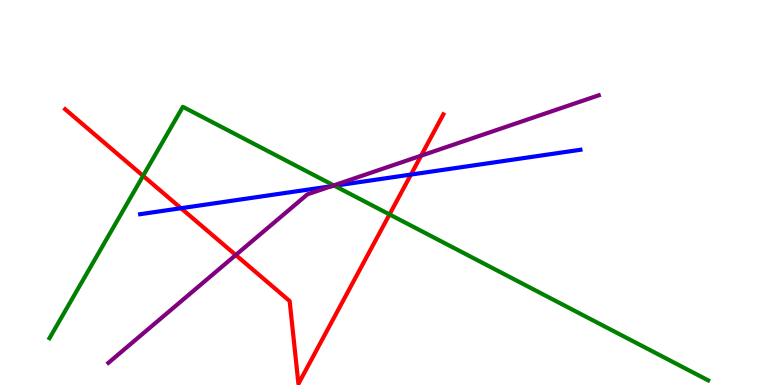[{'lines': ['blue', 'red'], 'intersections': [{'x': 2.34, 'y': 4.59}, {'x': 5.3, 'y': 5.47}]}, {'lines': ['green', 'red'], 'intersections': [{'x': 1.85, 'y': 5.43}, {'x': 5.03, 'y': 4.43}]}, {'lines': ['purple', 'red'], 'intersections': [{'x': 3.04, 'y': 3.38}, {'x': 5.43, 'y': 5.96}]}, {'lines': ['blue', 'green'], 'intersections': [{'x': 4.32, 'y': 5.18}]}, {'lines': ['blue', 'purple'], 'intersections': [{'x': 4.27, 'y': 5.16}]}, {'lines': ['green', 'purple'], 'intersections': [{'x': 4.31, 'y': 5.18}]}]